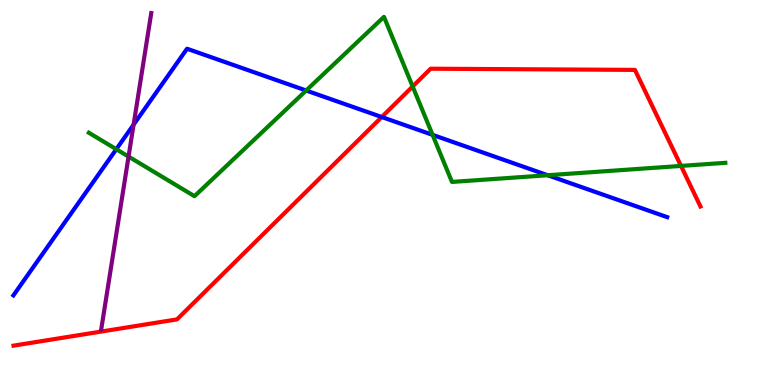[{'lines': ['blue', 'red'], 'intersections': [{'x': 4.93, 'y': 6.96}]}, {'lines': ['green', 'red'], 'intersections': [{'x': 5.32, 'y': 7.75}, {'x': 8.79, 'y': 5.69}]}, {'lines': ['purple', 'red'], 'intersections': []}, {'lines': ['blue', 'green'], 'intersections': [{'x': 1.5, 'y': 6.12}, {'x': 3.95, 'y': 7.65}, {'x': 5.58, 'y': 6.5}, {'x': 7.07, 'y': 5.45}]}, {'lines': ['blue', 'purple'], 'intersections': [{'x': 1.72, 'y': 6.76}]}, {'lines': ['green', 'purple'], 'intersections': [{'x': 1.66, 'y': 5.93}]}]